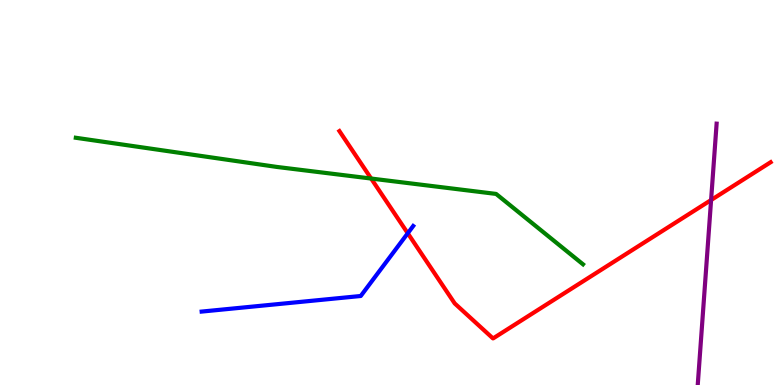[{'lines': ['blue', 'red'], 'intersections': [{'x': 5.26, 'y': 3.94}]}, {'lines': ['green', 'red'], 'intersections': [{'x': 4.79, 'y': 5.36}]}, {'lines': ['purple', 'red'], 'intersections': [{'x': 9.18, 'y': 4.8}]}, {'lines': ['blue', 'green'], 'intersections': []}, {'lines': ['blue', 'purple'], 'intersections': []}, {'lines': ['green', 'purple'], 'intersections': []}]